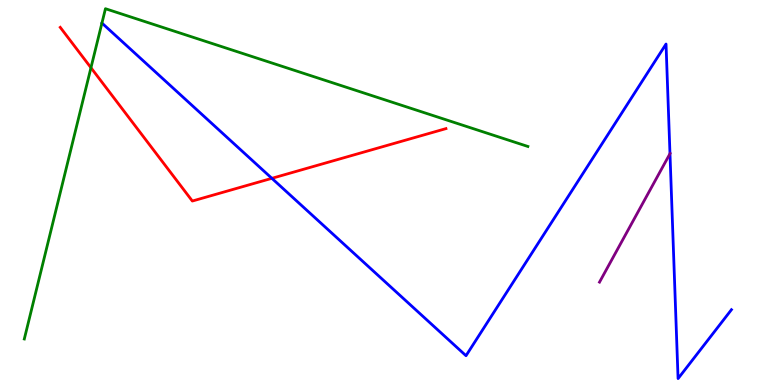[{'lines': ['blue', 'red'], 'intersections': [{'x': 3.51, 'y': 5.37}]}, {'lines': ['green', 'red'], 'intersections': [{'x': 1.17, 'y': 8.24}]}, {'lines': ['purple', 'red'], 'intersections': []}, {'lines': ['blue', 'green'], 'intersections': [{'x': 1.32, 'y': 9.4}]}, {'lines': ['blue', 'purple'], 'intersections': [{'x': 8.64, 'y': 6.01}]}, {'lines': ['green', 'purple'], 'intersections': []}]